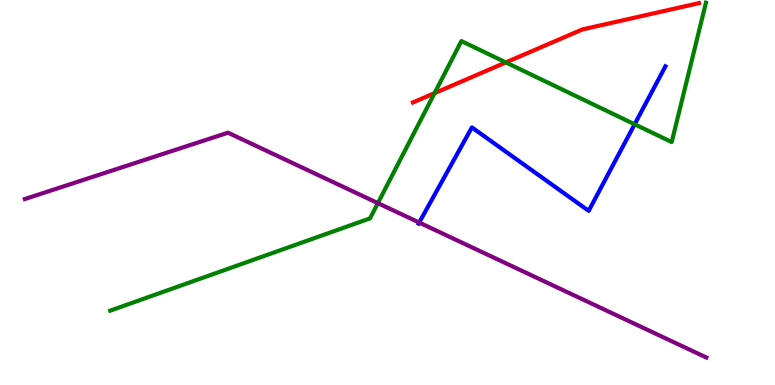[{'lines': ['blue', 'red'], 'intersections': []}, {'lines': ['green', 'red'], 'intersections': [{'x': 5.61, 'y': 7.58}, {'x': 6.53, 'y': 8.38}]}, {'lines': ['purple', 'red'], 'intersections': []}, {'lines': ['blue', 'green'], 'intersections': [{'x': 8.19, 'y': 6.77}]}, {'lines': ['blue', 'purple'], 'intersections': [{'x': 5.41, 'y': 4.22}]}, {'lines': ['green', 'purple'], 'intersections': [{'x': 4.88, 'y': 4.72}]}]